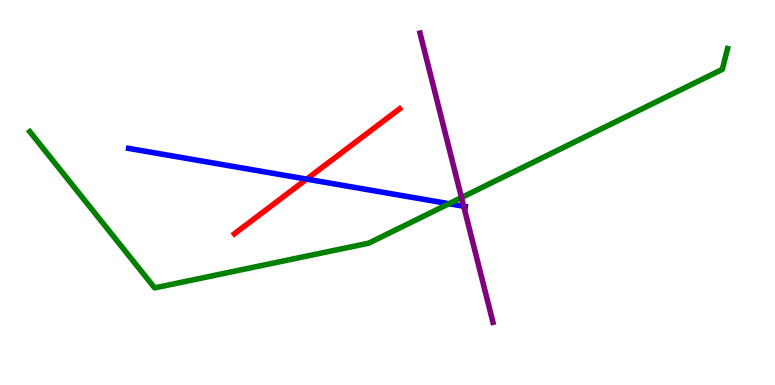[{'lines': ['blue', 'red'], 'intersections': [{'x': 3.96, 'y': 5.35}]}, {'lines': ['green', 'red'], 'intersections': []}, {'lines': ['purple', 'red'], 'intersections': []}, {'lines': ['blue', 'green'], 'intersections': [{'x': 5.79, 'y': 4.71}]}, {'lines': ['blue', 'purple'], 'intersections': [{'x': 5.98, 'y': 4.64}]}, {'lines': ['green', 'purple'], 'intersections': [{'x': 5.95, 'y': 4.87}]}]